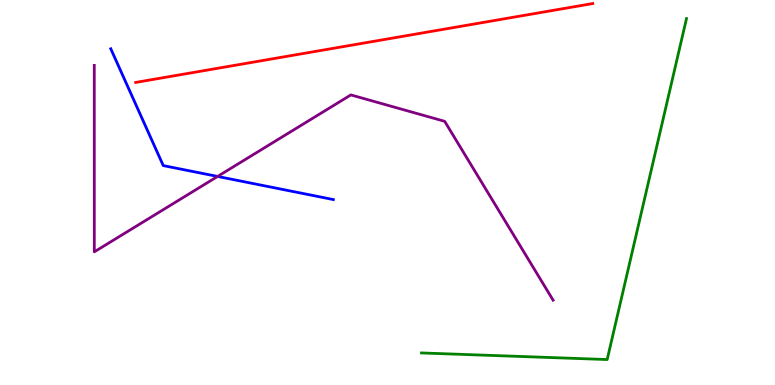[{'lines': ['blue', 'red'], 'intersections': []}, {'lines': ['green', 'red'], 'intersections': []}, {'lines': ['purple', 'red'], 'intersections': []}, {'lines': ['blue', 'green'], 'intersections': []}, {'lines': ['blue', 'purple'], 'intersections': [{'x': 2.81, 'y': 5.42}]}, {'lines': ['green', 'purple'], 'intersections': []}]